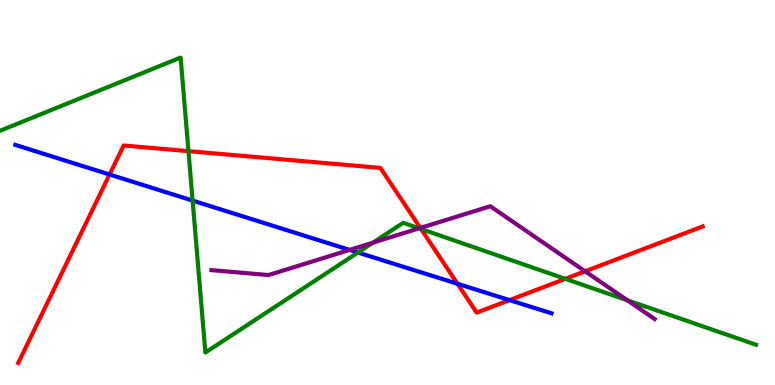[{'lines': ['blue', 'red'], 'intersections': [{'x': 1.41, 'y': 5.47}, {'x': 5.9, 'y': 2.63}, {'x': 6.57, 'y': 2.2}]}, {'lines': ['green', 'red'], 'intersections': [{'x': 2.43, 'y': 6.07}, {'x': 5.43, 'y': 4.05}, {'x': 7.29, 'y': 2.76}]}, {'lines': ['purple', 'red'], 'intersections': [{'x': 5.42, 'y': 4.08}, {'x': 7.55, 'y': 2.95}]}, {'lines': ['blue', 'green'], 'intersections': [{'x': 2.49, 'y': 4.79}, {'x': 4.62, 'y': 3.44}]}, {'lines': ['blue', 'purple'], 'intersections': [{'x': 4.51, 'y': 3.51}]}, {'lines': ['green', 'purple'], 'intersections': [{'x': 4.81, 'y': 3.7}, {'x': 5.41, 'y': 4.07}, {'x': 8.09, 'y': 2.2}]}]